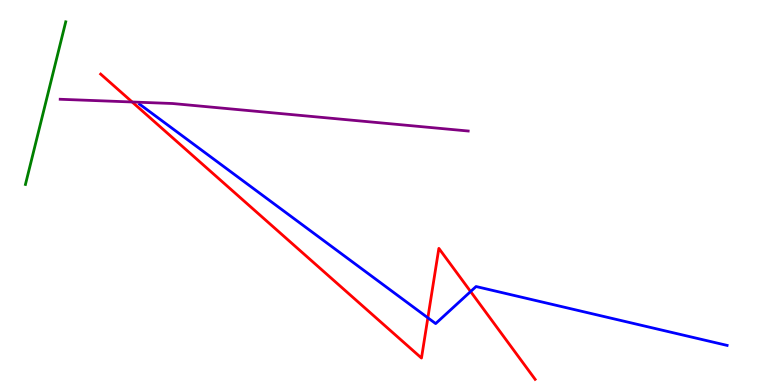[{'lines': ['blue', 'red'], 'intersections': [{'x': 5.52, 'y': 1.75}, {'x': 6.07, 'y': 2.43}]}, {'lines': ['green', 'red'], 'intersections': []}, {'lines': ['purple', 'red'], 'intersections': [{'x': 1.71, 'y': 7.35}]}, {'lines': ['blue', 'green'], 'intersections': []}, {'lines': ['blue', 'purple'], 'intersections': []}, {'lines': ['green', 'purple'], 'intersections': []}]